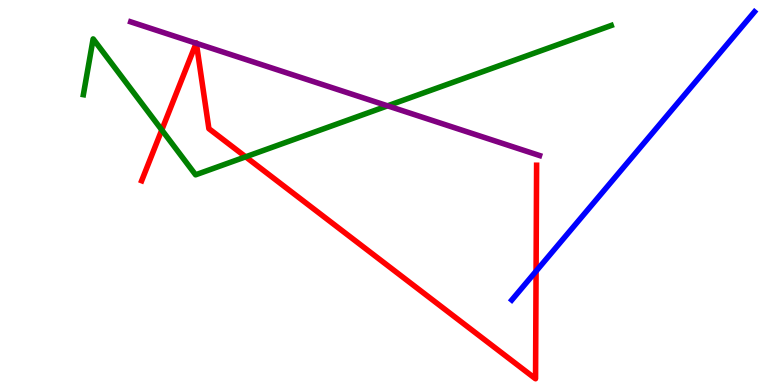[{'lines': ['blue', 'red'], 'intersections': [{'x': 6.92, 'y': 2.96}]}, {'lines': ['green', 'red'], 'intersections': [{'x': 2.09, 'y': 6.62}, {'x': 3.17, 'y': 5.93}]}, {'lines': ['purple', 'red'], 'intersections': [{'x': 2.53, 'y': 8.88}, {'x': 2.53, 'y': 8.87}]}, {'lines': ['blue', 'green'], 'intersections': []}, {'lines': ['blue', 'purple'], 'intersections': []}, {'lines': ['green', 'purple'], 'intersections': [{'x': 5.0, 'y': 7.25}]}]